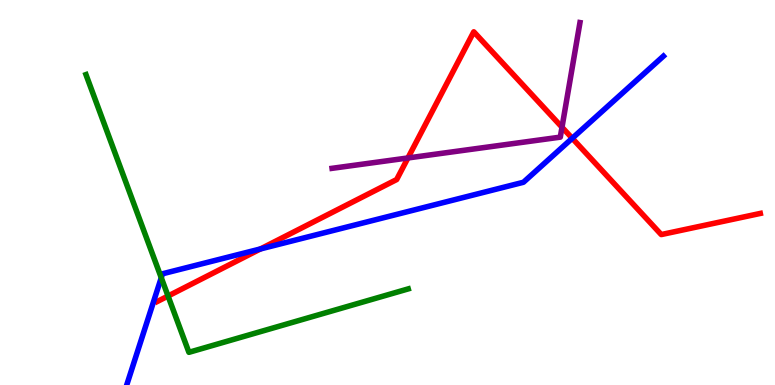[{'lines': ['blue', 'red'], 'intersections': [{'x': 3.36, 'y': 3.53}, {'x': 7.38, 'y': 6.41}]}, {'lines': ['green', 'red'], 'intersections': [{'x': 2.17, 'y': 2.31}]}, {'lines': ['purple', 'red'], 'intersections': [{'x': 5.26, 'y': 5.9}, {'x': 7.25, 'y': 6.7}]}, {'lines': ['blue', 'green'], 'intersections': [{'x': 2.08, 'y': 2.79}]}, {'lines': ['blue', 'purple'], 'intersections': []}, {'lines': ['green', 'purple'], 'intersections': []}]